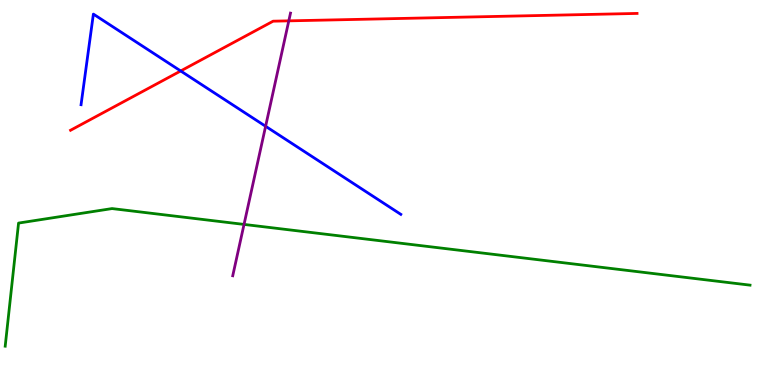[{'lines': ['blue', 'red'], 'intersections': [{'x': 2.33, 'y': 8.16}]}, {'lines': ['green', 'red'], 'intersections': []}, {'lines': ['purple', 'red'], 'intersections': [{'x': 3.73, 'y': 9.46}]}, {'lines': ['blue', 'green'], 'intersections': []}, {'lines': ['blue', 'purple'], 'intersections': [{'x': 3.43, 'y': 6.72}]}, {'lines': ['green', 'purple'], 'intersections': [{'x': 3.15, 'y': 4.17}]}]